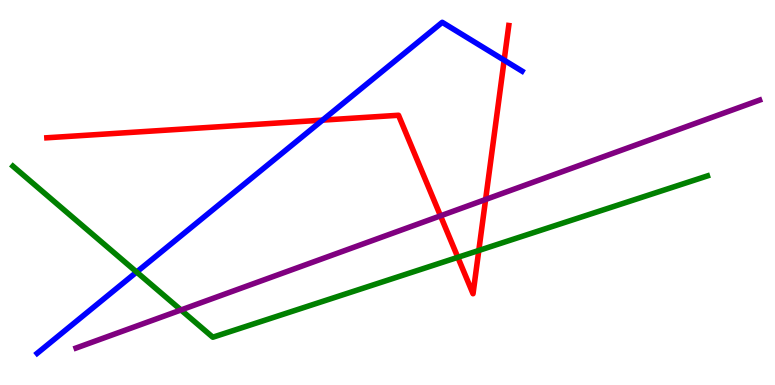[{'lines': ['blue', 'red'], 'intersections': [{'x': 4.16, 'y': 6.88}, {'x': 6.51, 'y': 8.44}]}, {'lines': ['green', 'red'], 'intersections': [{'x': 5.91, 'y': 3.32}, {'x': 6.18, 'y': 3.49}]}, {'lines': ['purple', 'red'], 'intersections': [{'x': 5.68, 'y': 4.39}, {'x': 6.27, 'y': 4.82}]}, {'lines': ['blue', 'green'], 'intersections': [{'x': 1.76, 'y': 2.93}]}, {'lines': ['blue', 'purple'], 'intersections': []}, {'lines': ['green', 'purple'], 'intersections': [{'x': 2.34, 'y': 1.95}]}]